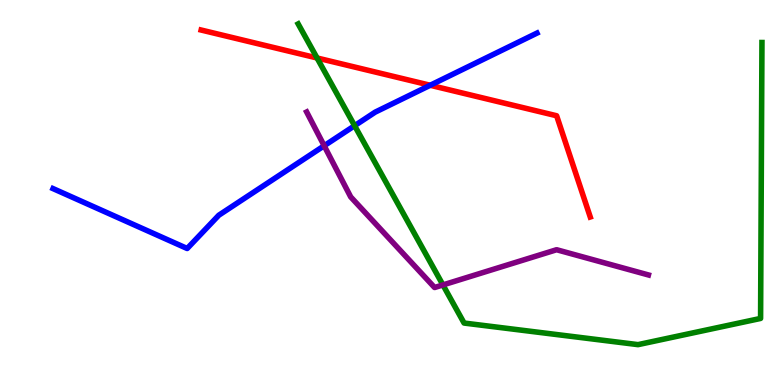[{'lines': ['blue', 'red'], 'intersections': [{'x': 5.55, 'y': 7.79}]}, {'lines': ['green', 'red'], 'intersections': [{'x': 4.09, 'y': 8.49}]}, {'lines': ['purple', 'red'], 'intersections': []}, {'lines': ['blue', 'green'], 'intersections': [{'x': 4.58, 'y': 6.74}]}, {'lines': ['blue', 'purple'], 'intersections': [{'x': 4.18, 'y': 6.21}]}, {'lines': ['green', 'purple'], 'intersections': [{'x': 5.72, 'y': 2.6}]}]